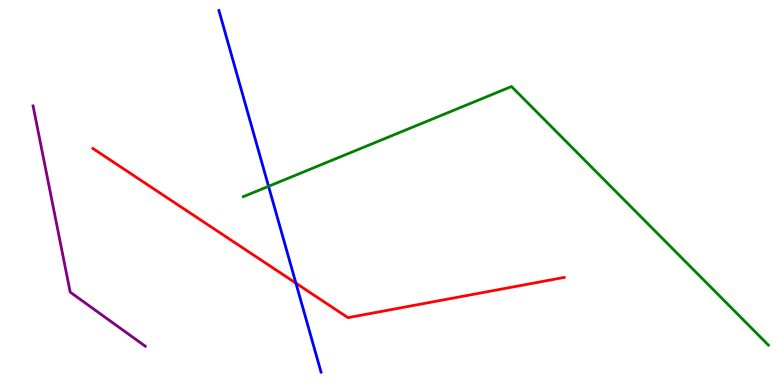[{'lines': ['blue', 'red'], 'intersections': [{'x': 3.82, 'y': 2.65}]}, {'lines': ['green', 'red'], 'intersections': []}, {'lines': ['purple', 'red'], 'intersections': []}, {'lines': ['blue', 'green'], 'intersections': [{'x': 3.47, 'y': 5.16}]}, {'lines': ['blue', 'purple'], 'intersections': []}, {'lines': ['green', 'purple'], 'intersections': []}]